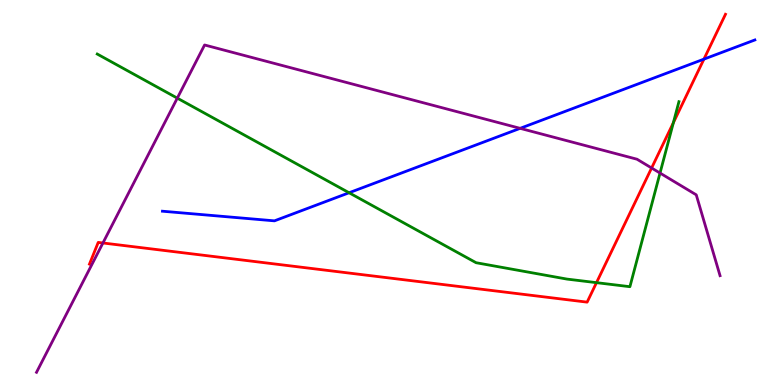[{'lines': ['blue', 'red'], 'intersections': [{'x': 9.08, 'y': 8.46}]}, {'lines': ['green', 'red'], 'intersections': [{'x': 7.7, 'y': 2.66}, {'x': 8.69, 'y': 6.81}]}, {'lines': ['purple', 'red'], 'intersections': [{'x': 1.33, 'y': 3.69}, {'x': 8.41, 'y': 5.64}]}, {'lines': ['blue', 'green'], 'intersections': [{'x': 4.5, 'y': 4.99}]}, {'lines': ['blue', 'purple'], 'intersections': [{'x': 6.71, 'y': 6.67}]}, {'lines': ['green', 'purple'], 'intersections': [{'x': 2.29, 'y': 7.45}, {'x': 8.52, 'y': 5.51}]}]